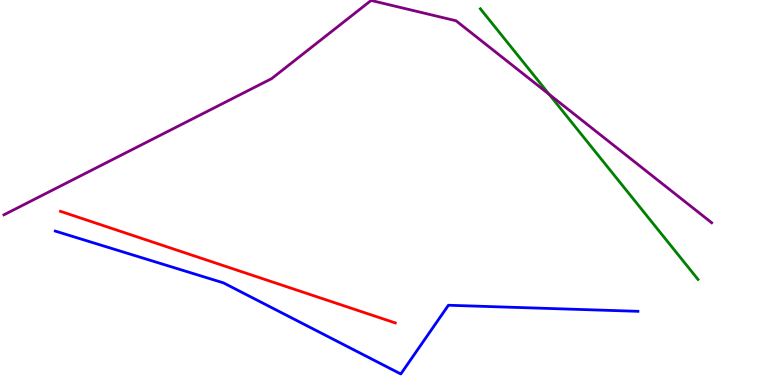[{'lines': ['blue', 'red'], 'intersections': []}, {'lines': ['green', 'red'], 'intersections': []}, {'lines': ['purple', 'red'], 'intersections': []}, {'lines': ['blue', 'green'], 'intersections': []}, {'lines': ['blue', 'purple'], 'intersections': []}, {'lines': ['green', 'purple'], 'intersections': [{'x': 7.09, 'y': 7.55}]}]